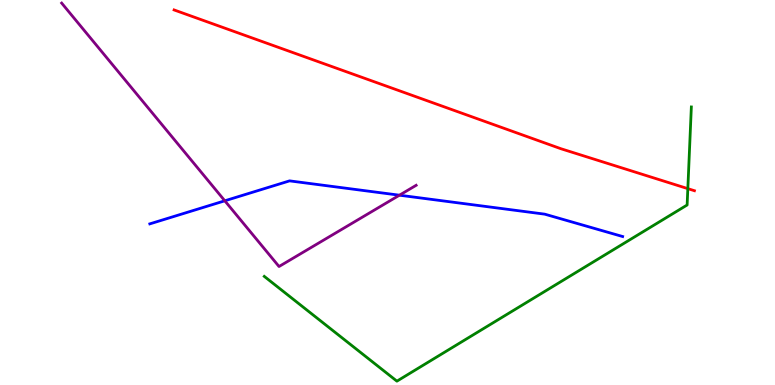[{'lines': ['blue', 'red'], 'intersections': []}, {'lines': ['green', 'red'], 'intersections': [{'x': 8.88, 'y': 5.1}]}, {'lines': ['purple', 'red'], 'intersections': []}, {'lines': ['blue', 'green'], 'intersections': []}, {'lines': ['blue', 'purple'], 'intersections': [{'x': 2.9, 'y': 4.78}, {'x': 5.15, 'y': 4.93}]}, {'lines': ['green', 'purple'], 'intersections': []}]